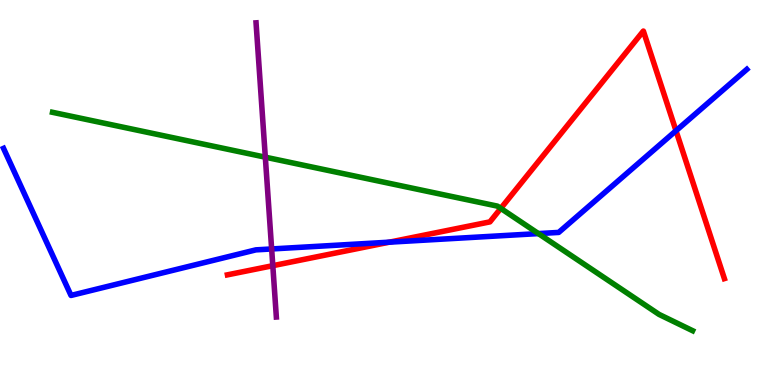[{'lines': ['blue', 'red'], 'intersections': [{'x': 5.02, 'y': 3.71}, {'x': 8.72, 'y': 6.6}]}, {'lines': ['green', 'red'], 'intersections': [{'x': 6.46, 'y': 4.59}]}, {'lines': ['purple', 'red'], 'intersections': [{'x': 3.52, 'y': 3.1}]}, {'lines': ['blue', 'green'], 'intersections': [{'x': 6.95, 'y': 3.93}]}, {'lines': ['blue', 'purple'], 'intersections': [{'x': 3.51, 'y': 3.53}]}, {'lines': ['green', 'purple'], 'intersections': [{'x': 3.42, 'y': 5.92}]}]